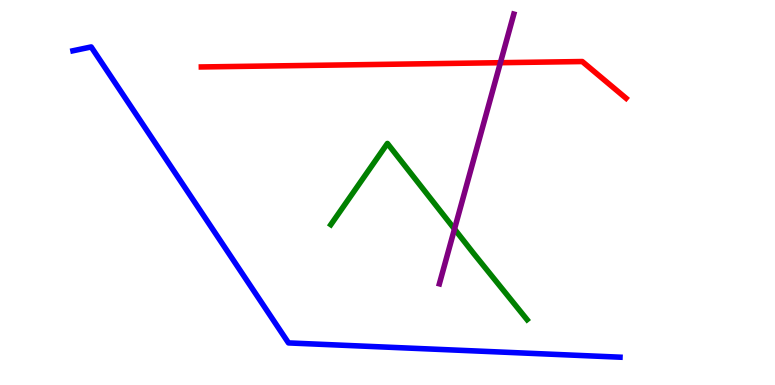[{'lines': ['blue', 'red'], 'intersections': []}, {'lines': ['green', 'red'], 'intersections': []}, {'lines': ['purple', 'red'], 'intersections': [{'x': 6.46, 'y': 8.37}]}, {'lines': ['blue', 'green'], 'intersections': []}, {'lines': ['blue', 'purple'], 'intersections': []}, {'lines': ['green', 'purple'], 'intersections': [{'x': 5.86, 'y': 4.05}]}]